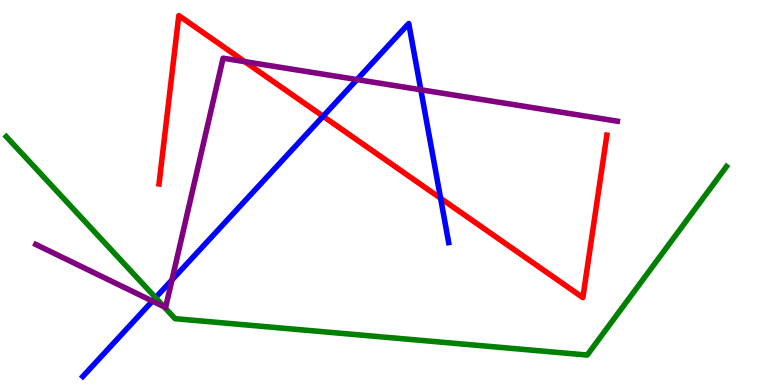[{'lines': ['blue', 'red'], 'intersections': [{'x': 4.17, 'y': 6.98}, {'x': 5.69, 'y': 4.85}]}, {'lines': ['green', 'red'], 'intersections': []}, {'lines': ['purple', 'red'], 'intersections': [{'x': 3.16, 'y': 8.4}]}, {'lines': ['blue', 'green'], 'intersections': [{'x': 2.01, 'y': 2.27}]}, {'lines': ['blue', 'purple'], 'intersections': [{'x': 1.97, 'y': 2.18}, {'x': 2.22, 'y': 2.73}, {'x': 4.61, 'y': 7.93}, {'x': 5.43, 'y': 7.67}]}, {'lines': ['green', 'purple'], 'intersections': [{'x': 2.12, 'y': 2.03}]}]